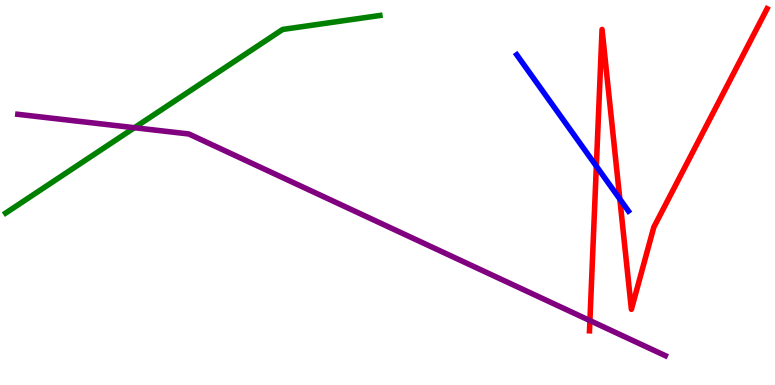[{'lines': ['blue', 'red'], 'intersections': [{'x': 7.69, 'y': 5.68}, {'x': 8.0, 'y': 4.83}]}, {'lines': ['green', 'red'], 'intersections': []}, {'lines': ['purple', 'red'], 'intersections': [{'x': 7.61, 'y': 1.67}]}, {'lines': ['blue', 'green'], 'intersections': []}, {'lines': ['blue', 'purple'], 'intersections': []}, {'lines': ['green', 'purple'], 'intersections': [{'x': 1.73, 'y': 6.68}]}]